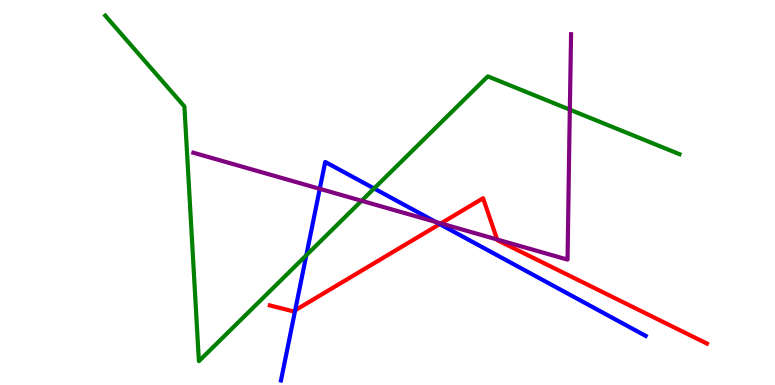[{'lines': ['blue', 'red'], 'intersections': [{'x': 3.81, 'y': 1.94}, {'x': 5.67, 'y': 4.18}]}, {'lines': ['green', 'red'], 'intersections': []}, {'lines': ['purple', 'red'], 'intersections': [{'x': 5.69, 'y': 4.2}, {'x': 6.41, 'y': 3.78}]}, {'lines': ['blue', 'green'], 'intersections': [{'x': 3.95, 'y': 3.37}, {'x': 4.83, 'y': 5.1}]}, {'lines': ['blue', 'purple'], 'intersections': [{'x': 4.13, 'y': 5.1}, {'x': 5.62, 'y': 4.23}]}, {'lines': ['green', 'purple'], 'intersections': [{'x': 4.67, 'y': 4.78}, {'x': 7.35, 'y': 7.15}]}]